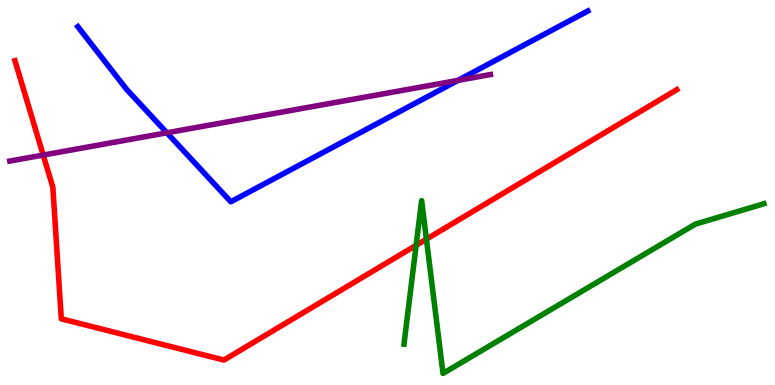[{'lines': ['blue', 'red'], 'intersections': []}, {'lines': ['green', 'red'], 'intersections': [{'x': 5.37, 'y': 3.63}, {'x': 5.5, 'y': 3.79}]}, {'lines': ['purple', 'red'], 'intersections': [{'x': 0.558, 'y': 5.97}]}, {'lines': ['blue', 'green'], 'intersections': []}, {'lines': ['blue', 'purple'], 'intersections': [{'x': 2.15, 'y': 6.55}, {'x': 5.91, 'y': 7.91}]}, {'lines': ['green', 'purple'], 'intersections': []}]